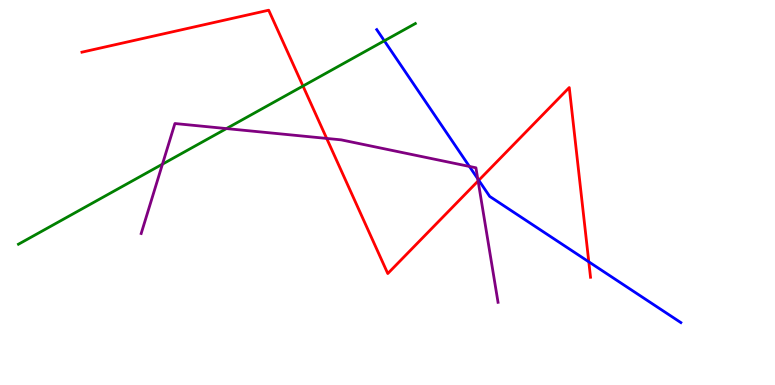[{'lines': ['blue', 'red'], 'intersections': [{'x': 6.18, 'y': 5.32}, {'x': 7.6, 'y': 3.2}]}, {'lines': ['green', 'red'], 'intersections': [{'x': 3.91, 'y': 7.77}]}, {'lines': ['purple', 'red'], 'intersections': [{'x': 4.22, 'y': 6.4}, {'x': 6.17, 'y': 5.3}]}, {'lines': ['blue', 'green'], 'intersections': [{'x': 4.96, 'y': 8.94}]}, {'lines': ['blue', 'purple'], 'intersections': [{'x': 6.06, 'y': 5.68}, {'x': 6.16, 'y': 5.36}]}, {'lines': ['green', 'purple'], 'intersections': [{'x': 2.1, 'y': 5.74}, {'x': 2.92, 'y': 6.66}]}]